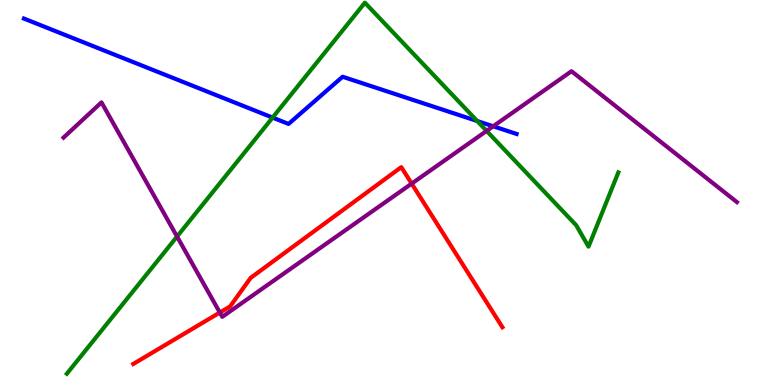[{'lines': ['blue', 'red'], 'intersections': []}, {'lines': ['green', 'red'], 'intersections': []}, {'lines': ['purple', 'red'], 'intersections': [{'x': 2.84, 'y': 1.88}, {'x': 5.31, 'y': 5.23}]}, {'lines': ['blue', 'green'], 'intersections': [{'x': 3.52, 'y': 6.95}, {'x': 6.16, 'y': 6.86}]}, {'lines': ['blue', 'purple'], 'intersections': [{'x': 6.36, 'y': 6.72}]}, {'lines': ['green', 'purple'], 'intersections': [{'x': 2.28, 'y': 3.86}, {'x': 6.28, 'y': 6.6}]}]